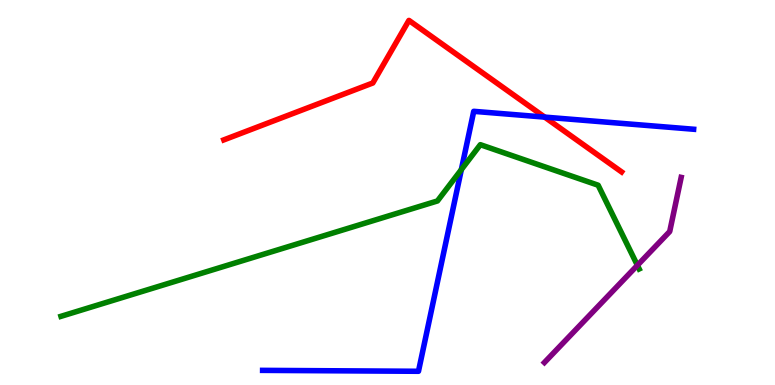[{'lines': ['blue', 'red'], 'intersections': [{'x': 7.03, 'y': 6.96}]}, {'lines': ['green', 'red'], 'intersections': []}, {'lines': ['purple', 'red'], 'intersections': []}, {'lines': ['blue', 'green'], 'intersections': [{'x': 5.95, 'y': 5.59}]}, {'lines': ['blue', 'purple'], 'intersections': []}, {'lines': ['green', 'purple'], 'intersections': [{'x': 8.22, 'y': 3.11}]}]